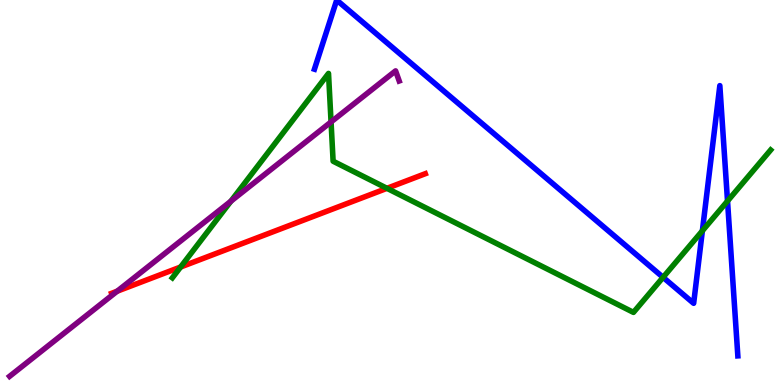[{'lines': ['blue', 'red'], 'intersections': []}, {'lines': ['green', 'red'], 'intersections': [{'x': 2.33, 'y': 3.06}, {'x': 4.99, 'y': 5.11}]}, {'lines': ['purple', 'red'], 'intersections': [{'x': 1.51, 'y': 2.44}]}, {'lines': ['blue', 'green'], 'intersections': [{'x': 8.56, 'y': 2.8}, {'x': 9.06, 'y': 4.0}, {'x': 9.39, 'y': 4.78}]}, {'lines': ['blue', 'purple'], 'intersections': []}, {'lines': ['green', 'purple'], 'intersections': [{'x': 2.98, 'y': 4.77}, {'x': 4.27, 'y': 6.83}]}]